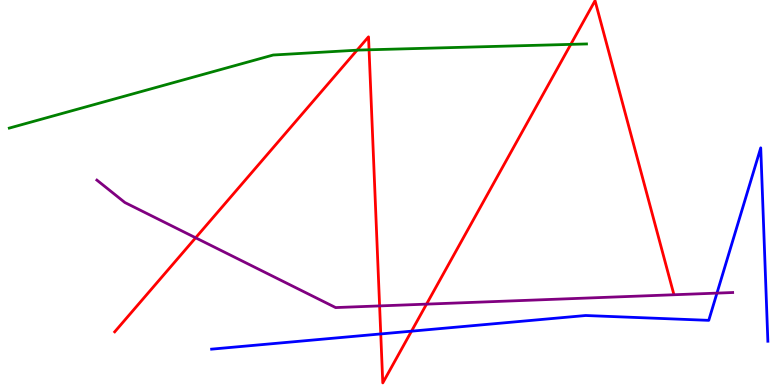[{'lines': ['blue', 'red'], 'intersections': [{'x': 4.91, 'y': 1.33}, {'x': 5.31, 'y': 1.4}]}, {'lines': ['green', 'red'], 'intersections': [{'x': 4.61, 'y': 8.7}, {'x': 4.76, 'y': 8.71}, {'x': 7.36, 'y': 8.85}]}, {'lines': ['purple', 'red'], 'intersections': [{'x': 2.52, 'y': 3.82}, {'x': 4.9, 'y': 2.05}, {'x': 5.5, 'y': 2.1}]}, {'lines': ['blue', 'green'], 'intersections': []}, {'lines': ['blue', 'purple'], 'intersections': [{'x': 9.25, 'y': 2.39}]}, {'lines': ['green', 'purple'], 'intersections': []}]